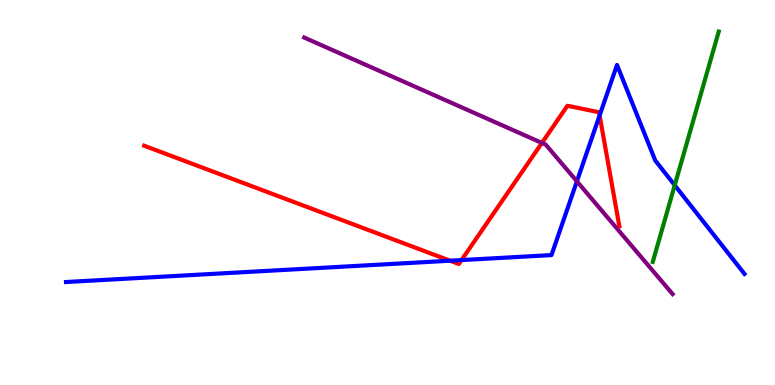[{'lines': ['blue', 'red'], 'intersections': [{'x': 5.81, 'y': 3.23}, {'x': 5.96, 'y': 3.24}, {'x': 7.74, 'y': 7.0}]}, {'lines': ['green', 'red'], 'intersections': []}, {'lines': ['purple', 'red'], 'intersections': [{'x': 6.99, 'y': 6.29}]}, {'lines': ['blue', 'green'], 'intersections': [{'x': 8.71, 'y': 5.19}]}, {'lines': ['blue', 'purple'], 'intersections': [{'x': 7.44, 'y': 5.29}]}, {'lines': ['green', 'purple'], 'intersections': []}]